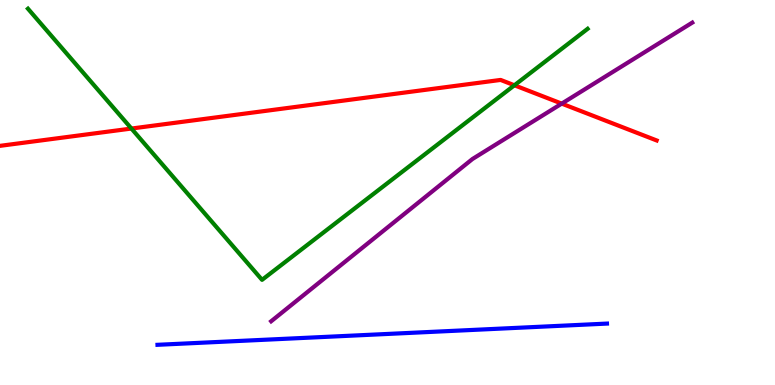[{'lines': ['blue', 'red'], 'intersections': []}, {'lines': ['green', 'red'], 'intersections': [{'x': 1.7, 'y': 6.66}, {'x': 6.64, 'y': 7.79}]}, {'lines': ['purple', 'red'], 'intersections': [{'x': 7.25, 'y': 7.31}]}, {'lines': ['blue', 'green'], 'intersections': []}, {'lines': ['blue', 'purple'], 'intersections': []}, {'lines': ['green', 'purple'], 'intersections': []}]